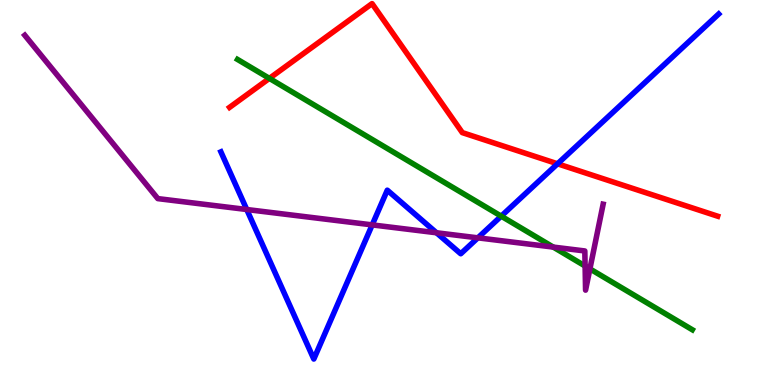[{'lines': ['blue', 'red'], 'intersections': [{'x': 7.19, 'y': 5.75}]}, {'lines': ['green', 'red'], 'intersections': [{'x': 3.48, 'y': 7.96}]}, {'lines': ['purple', 'red'], 'intersections': []}, {'lines': ['blue', 'green'], 'intersections': [{'x': 6.47, 'y': 4.39}]}, {'lines': ['blue', 'purple'], 'intersections': [{'x': 3.18, 'y': 4.56}, {'x': 4.8, 'y': 4.16}, {'x': 5.63, 'y': 3.95}, {'x': 6.17, 'y': 3.82}]}, {'lines': ['green', 'purple'], 'intersections': [{'x': 7.14, 'y': 3.58}, {'x': 7.55, 'y': 3.09}, {'x': 7.61, 'y': 3.02}]}]